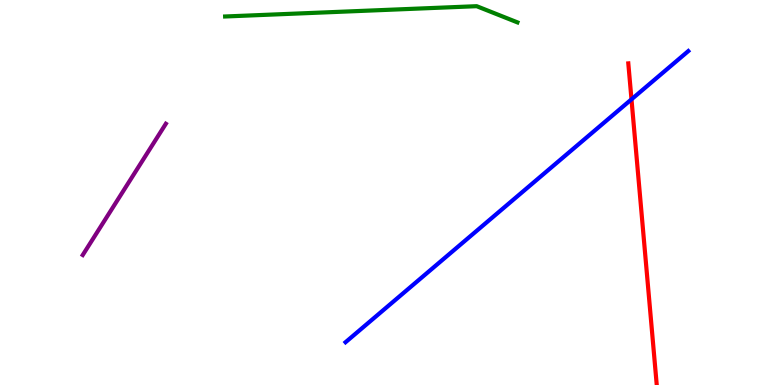[{'lines': ['blue', 'red'], 'intersections': [{'x': 8.15, 'y': 7.42}]}, {'lines': ['green', 'red'], 'intersections': []}, {'lines': ['purple', 'red'], 'intersections': []}, {'lines': ['blue', 'green'], 'intersections': []}, {'lines': ['blue', 'purple'], 'intersections': []}, {'lines': ['green', 'purple'], 'intersections': []}]